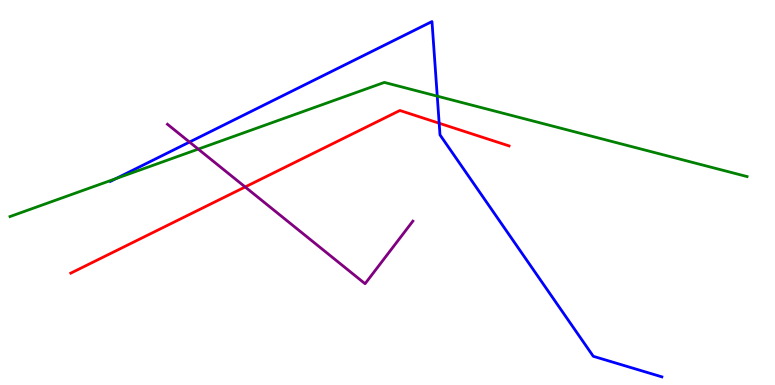[{'lines': ['blue', 'red'], 'intersections': [{'x': 5.67, 'y': 6.8}]}, {'lines': ['green', 'red'], 'intersections': []}, {'lines': ['purple', 'red'], 'intersections': [{'x': 3.16, 'y': 5.14}]}, {'lines': ['blue', 'green'], 'intersections': [{'x': 1.5, 'y': 5.36}, {'x': 5.64, 'y': 7.5}]}, {'lines': ['blue', 'purple'], 'intersections': [{'x': 2.45, 'y': 6.31}]}, {'lines': ['green', 'purple'], 'intersections': [{'x': 2.56, 'y': 6.13}]}]